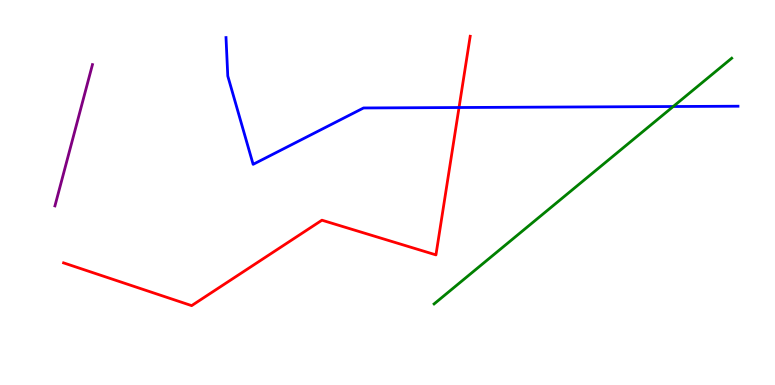[{'lines': ['blue', 'red'], 'intersections': [{'x': 5.92, 'y': 7.21}]}, {'lines': ['green', 'red'], 'intersections': []}, {'lines': ['purple', 'red'], 'intersections': []}, {'lines': ['blue', 'green'], 'intersections': [{'x': 8.69, 'y': 7.23}]}, {'lines': ['blue', 'purple'], 'intersections': []}, {'lines': ['green', 'purple'], 'intersections': []}]